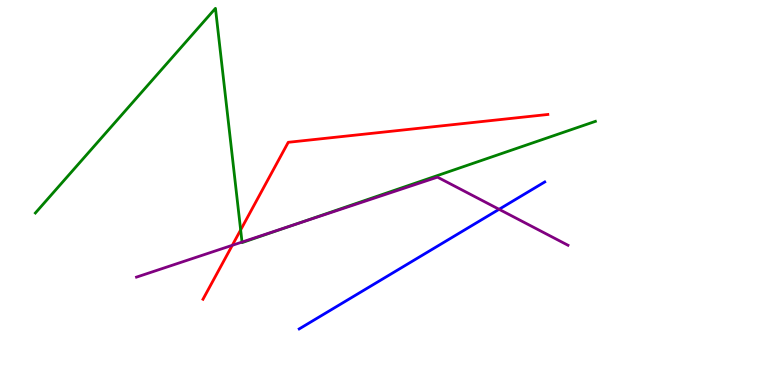[{'lines': ['blue', 'red'], 'intersections': []}, {'lines': ['green', 'red'], 'intersections': [{'x': 3.11, 'y': 4.03}]}, {'lines': ['purple', 'red'], 'intersections': [{'x': 3.0, 'y': 3.63}]}, {'lines': ['blue', 'green'], 'intersections': []}, {'lines': ['blue', 'purple'], 'intersections': [{'x': 6.44, 'y': 4.56}]}, {'lines': ['green', 'purple'], 'intersections': [{'x': 3.12, 'y': 3.71}, {'x': 3.78, 'y': 4.15}]}]